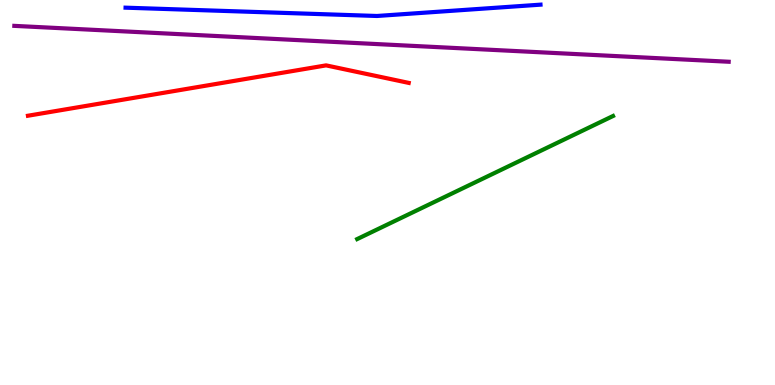[{'lines': ['blue', 'red'], 'intersections': []}, {'lines': ['green', 'red'], 'intersections': []}, {'lines': ['purple', 'red'], 'intersections': []}, {'lines': ['blue', 'green'], 'intersections': []}, {'lines': ['blue', 'purple'], 'intersections': []}, {'lines': ['green', 'purple'], 'intersections': []}]